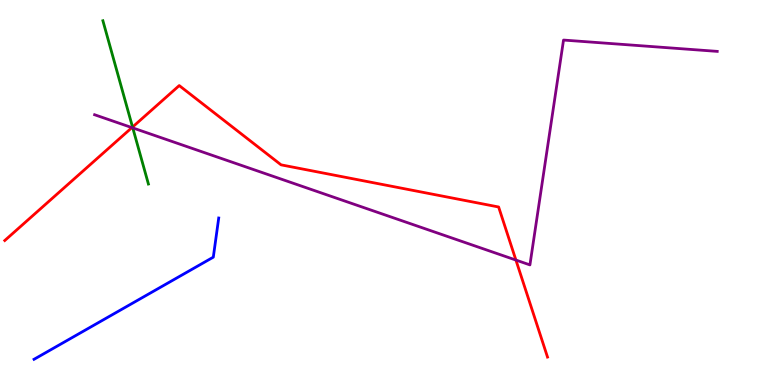[{'lines': ['blue', 'red'], 'intersections': []}, {'lines': ['green', 'red'], 'intersections': [{'x': 1.71, 'y': 6.7}]}, {'lines': ['purple', 'red'], 'intersections': [{'x': 1.7, 'y': 6.69}, {'x': 6.66, 'y': 3.25}]}, {'lines': ['blue', 'green'], 'intersections': []}, {'lines': ['blue', 'purple'], 'intersections': []}, {'lines': ['green', 'purple'], 'intersections': [{'x': 1.71, 'y': 6.68}]}]